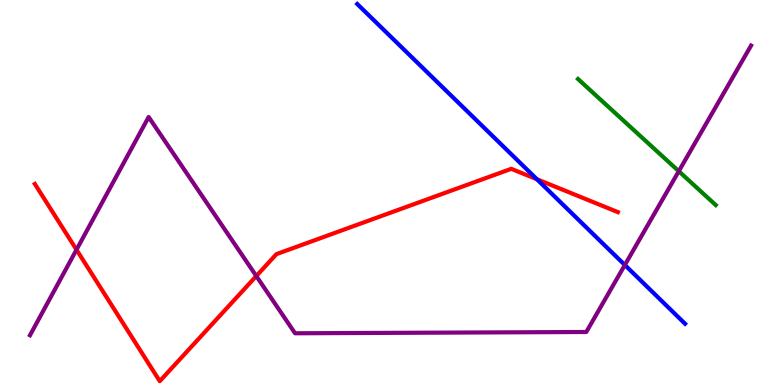[{'lines': ['blue', 'red'], 'intersections': [{'x': 6.93, 'y': 5.34}]}, {'lines': ['green', 'red'], 'intersections': []}, {'lines': ['purple', 'red'], 'intersections': [{'x': 0.987, 'y': 3.51}, {'x': 3.31, 'y': 2.83}]}, {'lines': ['blue', 'green'], 'intersections': []}, {'lines': ['blue', 'purple'], 'intersections': [{'x': 8.06, 'y': 3.12}]}, {'lines': ['green', 'purple'], 'intersections': [{'x': 8.76, 'y': 5.55}]}]